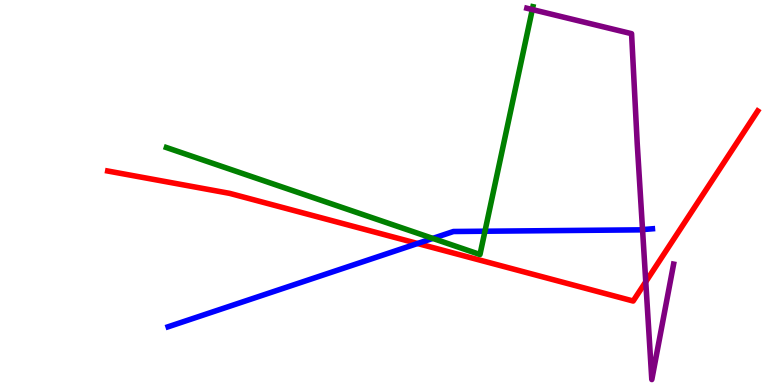[{'lines': ['blue', 'red'], 'intersections': [{'x': 5.39, 'y': 3.68}]}, {'lines': ['green', 'red'], 'intersections': []}, {'lines': ['purple', 'red'], 'intersections': [{'x': 8.33, 'y': 2.68}]}, {'lines': ['blue', 'green'], 'intersections': [{'x': 5.58, 'y': 3.81}, {'x': 6.26, 'y': 3.99}]}, {'lines': ['blue', 'purple'], 'intersections': [{'x': 8.29, 'y': 4.04}]}, {'lines': ['green', 'purple'], 'intersections': [{'x': 6.87, 'y': 9.75}]}]